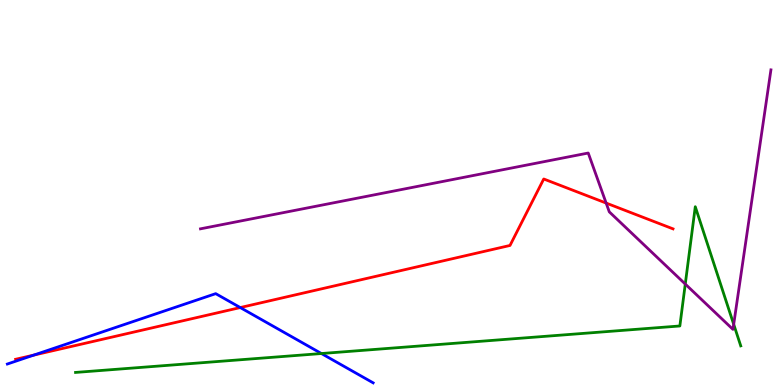[{'lines': ['blue', 'red'], 'intersections': [{'x': 0.436, 'y': 0.777}, {'x': 3.1, 'y': 2.01}]}, {'lines': ['green', 'red'], 'intersections': []}, {'lines': ['purple', 'red'], 'intersections': [{'x': 7.82, 'y': 4.73}]}, {'lines': ['blue', 'green'], 'intersections': [{'x': 4.15, 'y': 0.817}]}, {'lines': ['blue', 'purple'], 'intersections': []}, {'lines': ['green', 'purple'], 'intersections': [{'x': 8.84, 'y': 2.62}, {'x': 9.47, 'y': 1.58}]}]